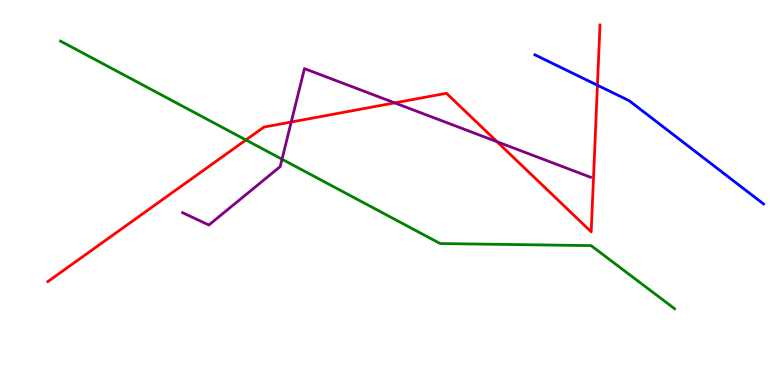[{'lines': ['blue', 'red'], 'intersections': [{'x': 7.71, 'y': 7.79}]}, {'lines': ['green', 'red'], 'intersections': [{'x': 3.17, 'y': 6.36}]}, {'lines': ['purple', 'red'], 'intersections': [{'x': 3.76, 'y': 6.83}, {'x': 5.09, 'y': 7.33}, {'x': 6.41, 'y': 6.32}]}, {'lines': ['blue', 'green'], 'intersections': []}, {'lines': ['blue', 'purple'], 'intersections': []}, {'lines': ['green', 'purple'], 'intersections': [{'x': 3.64, 'y': 5.86}]}]